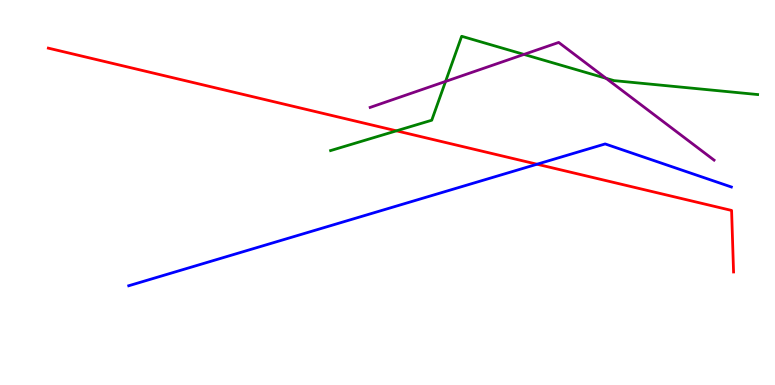[{'lines': ['blue', 'red'], 'intersections': [{'x': 6.93, 'y': 5.73}]}, {'lines': ['green', 'red'], 'intersections': [{'x': 5.12, 'y': 6.6}]}, {'lines': ['purple', 'red'], 'intersections': []}, {'lines': ['blue', 'green'], 'intersections': []}, {'lines': ['blue', 'purple'], 'intersections': []}, {'lines': ['green', 'purple'], 'intersections': [{'x': 5.75, 'y': 7.88}, {'x': 6.76, 'y': 8.59}, {'x': 7.82, 'y': 7.97}]}]